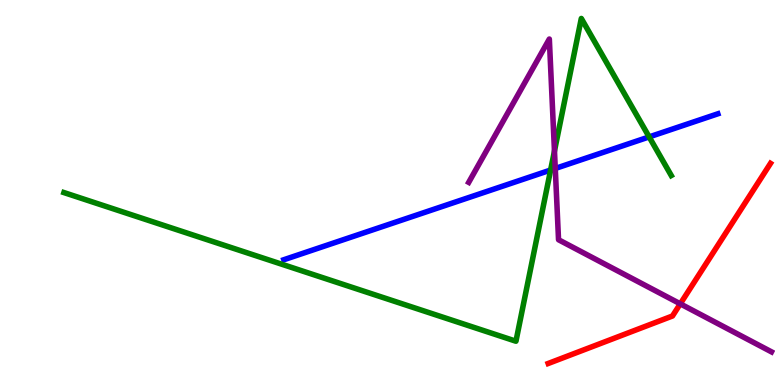[{'lines': ['blue', 'red'], 'intersections': []}, {'lines': ['green', 'red'], 'intersections': []}, {'lines': ['purple', 'red'], 'intersections': [{'x': 8.78, 'y': 2.11}]}, {'lines': ['blue', 'green'], 'intersections': [{'x': 7.1, 'y': 5.58}, {'x': 8.38, 'y': 6.44}]}, {'lines': ['blue', 'purple'], 'intersections': [{'x': 7.16, 'y': 5.62}]}, {'lines': ['green', 'purple'], 'intersections': [{'x': 7.15, 'y': 6.08}]}]